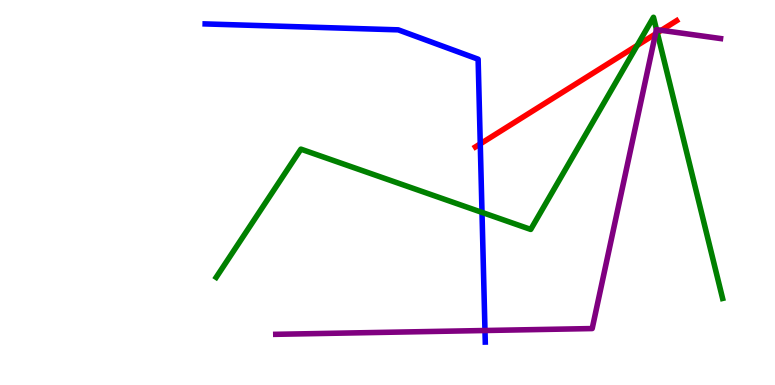[{'lines': ['blue', 'red'], 'intersections': [{'x': 6.2, 'y': 6.26}]}, {'lines': ['green', 'red'], 'intersections': [{'x': 8.22, 'y': 8.82}, {'x': 8.48, 'y': 9.15}]}, {'lines': ['purple', 'red'], 'intersections': [{'x': 8.46, 'y': 9.12}, {'x': 8.53, 'y': 9.21}]}, {'lines': ['blue', 'green'], 'intersections': [{'x': 6.22, 'y': 4.48}]}, {'lines': ['blue', 'purple'], 'intersections': [{'x': 6.26, 'y': 1.42}]}, {'lines': ['green', 'purple'], 'intersections': [{'x': 8.47, 'y': 9.23}]}]